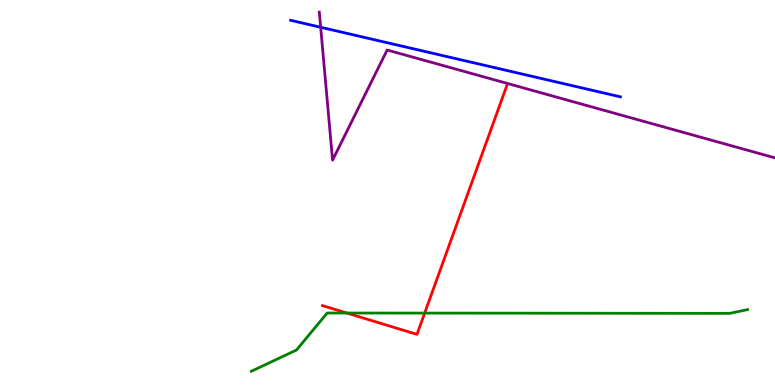[{'lines': ['blue', 'red'], 'intersections': []}, {'lines': ['green', 'red'], 'intersections': [{'x': 4.48, 'y': 1.87}, {'x': 5.48, 'y': 1.87}]}, {'lines': ['purple', 'red'], 'intersections': []}, {'lines': ['blue', 'green'], 'intersections': []}, {'lines': ['blue', 'purple'], 'intersections': [{'x': 4.14, 'y': 9.29}]}, {'lines': ['green', 'purple'], 'intersections': []}]